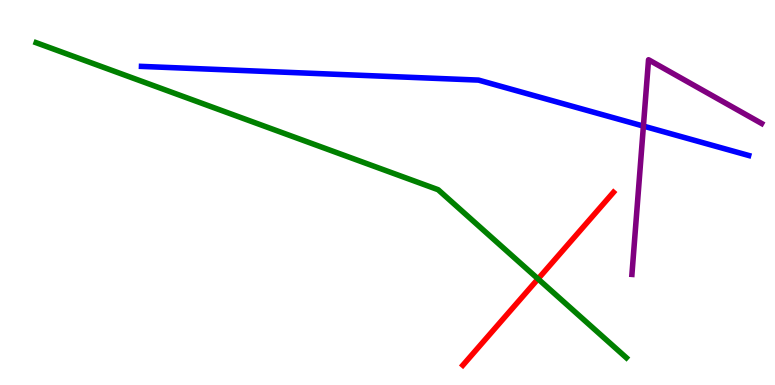[{'lines': ['blue', 'red'], 'intersections': []}, {'lines': ['green', 'red'], 'intersections': [{'x': 6.94, 'y': 2.76}]}, {'lines': ['purple', 'red'], 'intersections': []}, {'lines': ['blue', 'green'], 'intersections': []}, {'lines': ['blue', 'purple'], 'intersections': [{'x': 8.3, 'y': 6.72}]}, {'lines': ['green', 'purple'], 'intersections': []}]